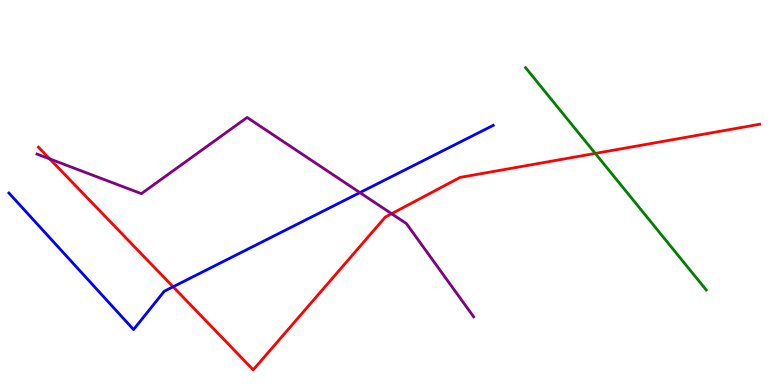[{'lines': ['blue', 'red'], 'intersections': [{'x': 2.23, 'y': 2.55}]}, {'lines': ['green', 'red'], 'intersections': [{'x': 7.68, 'y': 6.02}]}, {'lines': ['purple', 'red'], 'intersections': [{'x': 0.642, 'y': 5.87}, {'x': 5.05, 'y': 4.45}]}, {'lines': ['blue', 'green'], 'intersections': []}, {'lines': ['blue', 'purple'], 'intersections': [{'x': 4.64, 'y': 5.0}]}, {'lines': ['green', 'purple'], 'intersections': []}]